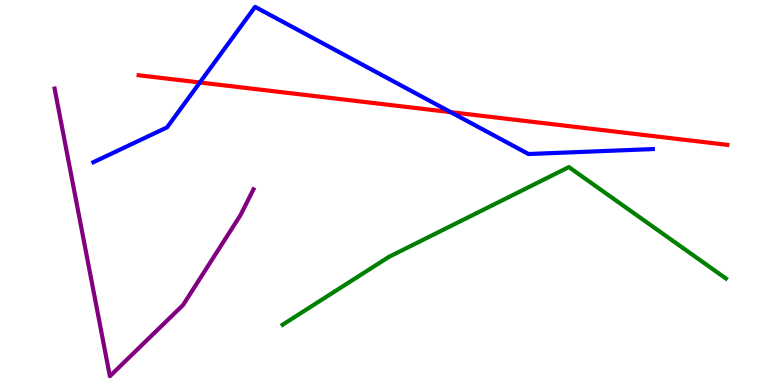[{'lines': ['blue', 'red'], 'intersections': [{'x': 2.58, 'y': 7.86}, {'x': 5.82, 'y': 7.09}]}, {'lines': ['green', 'red'], 'intersections': []}, {'lines': ['purple', 'red'], 'intersections': []}, {'lines': ['blue', 'green'], 'intersections': []}, {'lines': ['blue', 'purple'], 'intersections': []}, {'lines': ['green', 'purple'], 'intersections': []}]